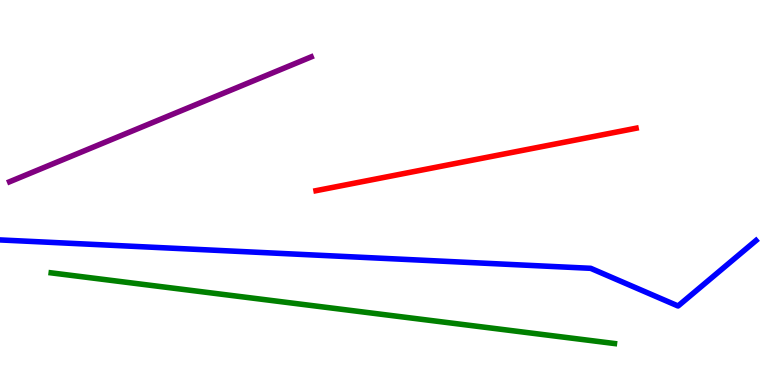[{'lines': ['blue', 'red'], 'intersections': []}, {'lines': ['green', 'red'], 'intersections': []}, {'lines': ['purple', 'red'], 'intersections': []}, {'lines': ['blue', 'green'], 'intersections': []}, {'lines': ['blue', 'purple'], 'intersections': []}, {'lines': ['green', 'purple'], 'intersections': []}]